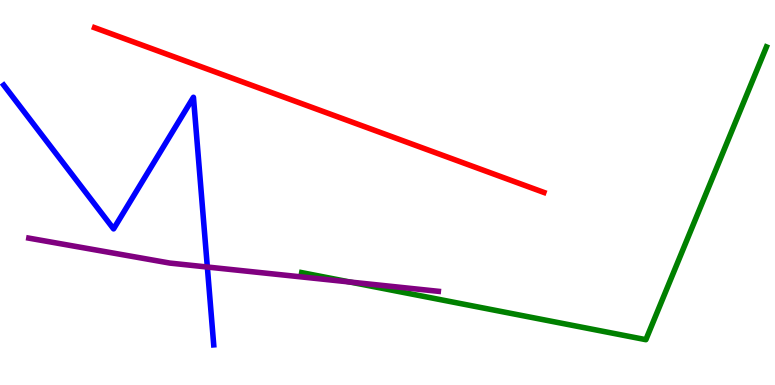[{'lines': ['blue', 'red'], 'intersections': []}, {'lines': ['green', 'red'], 'intersections': []}, {'lines': ['purple', 'red'], 'intersections': []}, {'lines': ['blue', 'green'], 'intersections': []}, {'lines': ['blue', 'purple'], 'intersections': [{'x': 2.68, 'y': 3.06}]}, {'lines': ['green', 'purple'], 'intersections': [{'x': 4.51, 'y': 2.68}]}]